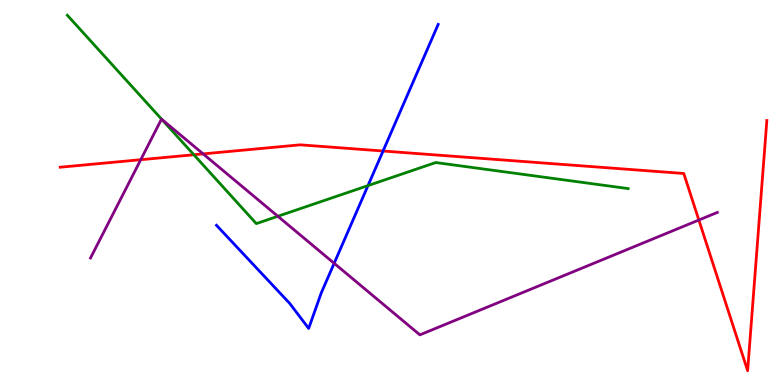[{'lines': ['blue', 'red'], 'intersections': [{'x': 4.94, 'y': 6.08}]}, {'lines': ['green', 'red'], 'intersections': [{'x': 2.5, 'y': 5.98}]}, {'lines': ['purple', 'red'], 'intersections': [{'x': 1.82, 'y': 5.85}, {'x': 2.62, 'y': 6.0}, {'x': 9.02, 'y': 4.28}]}, {'lines': ['blue', 'green'], 'intersections': [{'x': 4.75, 'y': 5.18}]}, {'lines': ['blue', 'purple'], 'intersections': [{'x': 4.31, 'y': 3.16}]}, {'lines': ['green', 'purple'], 'intersections': [{'x': 2.09, 'y': 6.9}, {'x': 3.59, 'y': 4.38}]}]